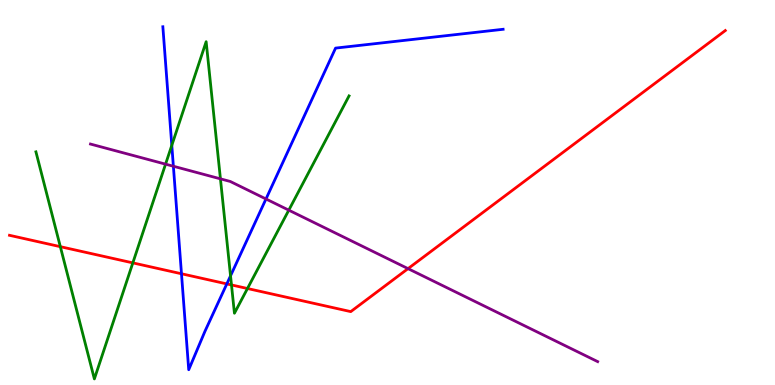[{'lines': ['blue', 'red'], 'intersections': [{'x': 2.34, 'y': 2.89}, {'x': 2.93, 'y': 2.63}]}, {'lines': ['green', 'red'], 'intersections': [{'x': 0.779, 'y': 3.59}, {'x': 1.71, 'y': 3.17}, {'x': 2.99, 'y': 2.6}, {'x': 3.19, 'y': 2.51}]}, {'lines': ['purple', 'red'], 'intersections': [{'x': 5.27, 'y': 3.02}]}, {'lines': ['blue', 'green'], 'intersections': [{'x': 2.22, 'y': 6.23}, {'x': 2.97, 'y': 2.84}]}, {'lines': ['blue', 'purple'], 'intersections': [{'x': 2.24, 'y': 5.68}, {'x': 3.43, 'y': 4.83}]}, {'lines': ['green', 'purple'], 'intersections': [{'x': 2.14, 'y': 5.74}, {'x': 2.84, 'y': 5.35}, {'x': 3.73, 'y': 4.54}]}]